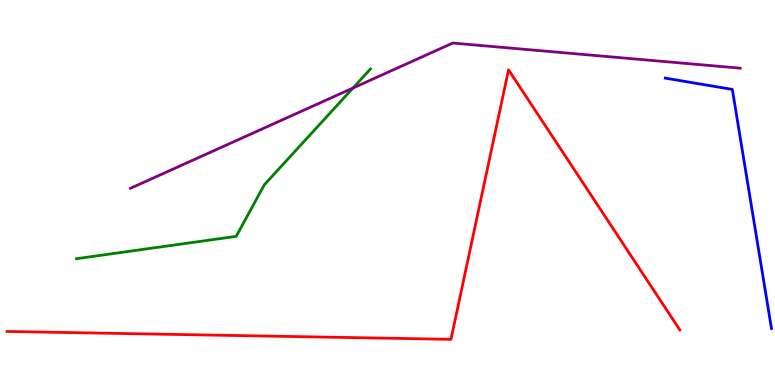[{'lines': ['blue', 'red'], 'intersections': []}, {'lines': ['green', 'red'], 'intersections': []}, {'lines': ['purple', 'red'], 'intersections': []}, {'lines': ['blue', 'green'], 'intersections': []}, {'lines': ['blue', 'purple'], 'intersections': []}, {'lines': ['green', 'purple'], 'intersections': [{'x': 4.55, 'y': 7.71}]}]